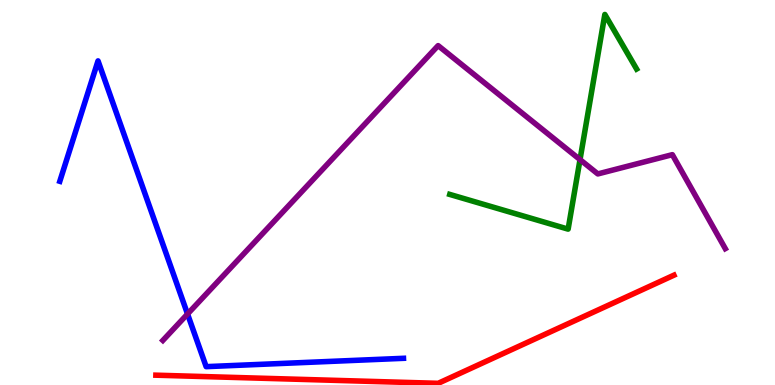[{'lines': ['blue', 'red'], 'intersections': []}, {'lines': ['green', 'red'], 'intersections': []}, {'lines': ['purple', 'red'], 'intersections': []}, {'lines': ['blue', 'green'], 'intersections': []}, {'lines': ['blue', 'purple'], 'intersections': [{'x': 2.42, 'y': 1.84}]}, {'lines': ['green', 'purple'], 'intersections': [{'x': 7.48, 'y': 5.85}]}]